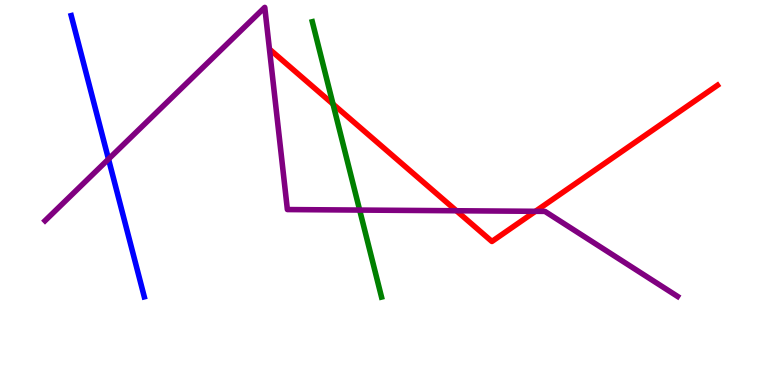[{'lines': ['blue', 'red'], 'intersections': []}, {'lines': ['green', 'red'], 'intersections': [{'x': 4.3, 'y': 7.3}]}, {'lines': ['purple', 'red'], 'intersections': [{'x': 5.89, 'y': 4.53}, {'x': 6.91, 'y': 4.51}]}, {'lines': ['blue', 'green'], 'intersections': []}, {'lines': ['blue', 'purple'], 'intersections': [{'x': 1.4, 'y': 5.87}]}, {'lines': ['green', 'purple'], 'intersections': [{'x': 4.64, 'y': 4.54}]}]